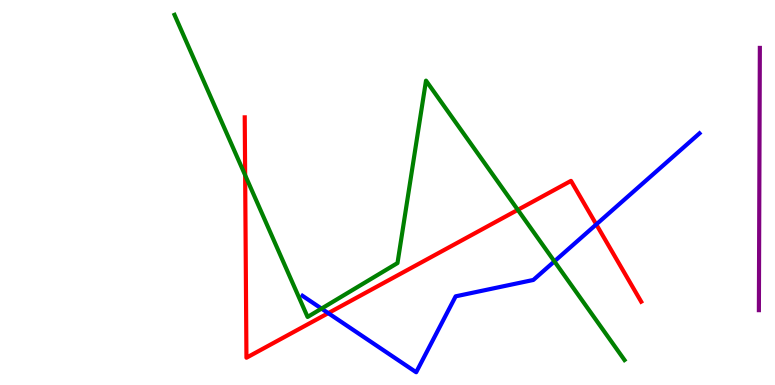[{'lines': ['blue', 'red'], 'intersections': [{'x': 4.24, 'y': 1.87}, {'x': 7.69, 'y': 4.17}]}, {'lines': ['green', 'red'], 'intersections': [{'x': 3.16, 'y': 5.45}, {'x': 6.68, 'y': 4.55}]}, {'lines': ['purple', 'red'], 'intersections': []}, {'lines': ['blue', 'green'], 'intersections': [{'x': 4.15, 'y': 1.98}, {'x': 7.15, 'y': 3.21}]}, {'lines': ['blue', 'purple'], 'intersections': []}, {'lines': ['green', 'purple'], 'intersections': []}]